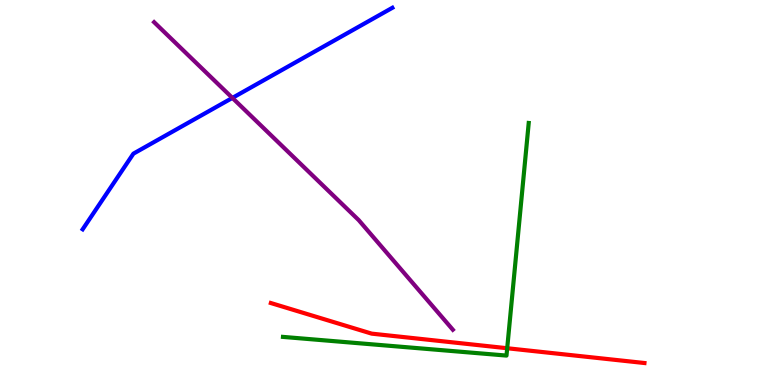[{'lines': ['blue', 'red'], 'intersections': []}, {'lines': ['green', 'red'], 'intersections': [{'x': 6.54, 'y': 0.955}]}, {'lines': ['purple', 'red'], 'intersections': []}, {'lines': ['blue', 'green'], 'intersections': []}, {'lines': ['blue', 'purple'], 'intersections': [{'x': 3.0, 'y': 7.46}]}, {'lines': ['green', 'purple'], 'intersections': []}]